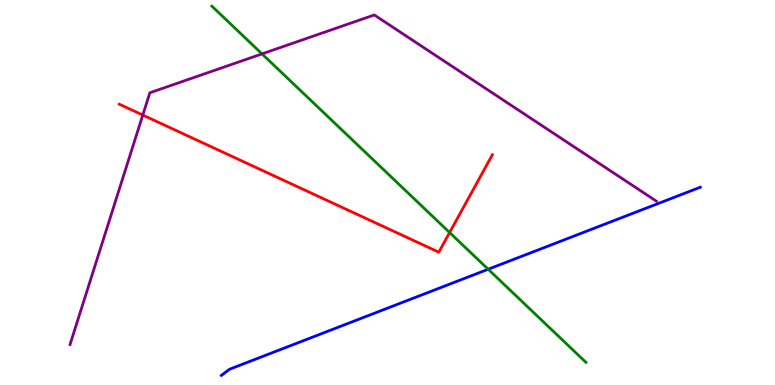[{'lines': ['blue', 'red'], 'intersections': []}, {'lines': ['green', 'red'], 'intersections': [{'x': 5.8, 'y': 3.96}]}, {'lines': ['purple', 'red'], 'intersections': [{'x': 1.84, 'y': 7.01}]}, {'lines': ['blue', 'green'], 'intersections': [{'x': 6.3, 'y': 3.01}]}, {'lines': ['blue', 'purple'], 'intersections': []}, {'lines': ['green', 'purple'], 'intersections': [{'x': 3.38, 'y': 8.6}]}]